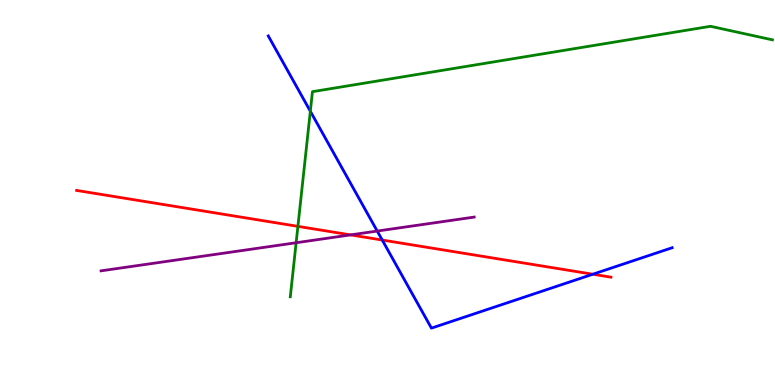[{'lines': ['blue', 'red'], 'intersections': [{'x': 4.93, 'y': 3.77}, {'x': 7.65, 'y': 2.88}]}, {'lines': ['green', 'red'], 'intersections': [{'x': 3.84, 'y': 4.12}]}, {'lines': ['purple', 'red'], 'intersections': [{'x': 4.52, 'y': 3.9}]}, {'lines': ['blue', 'green'], 'intersections': [{'x': 4.0, 'y': 7.11}]}, {'lines': ['blue', 'purple'], 'intersections': [{'x': 4.87, 'y': 4.0}]}, {'lines': ['green', 'purple'], 'intersections': [{'x': 3.82, 'y': 3.7}]}]